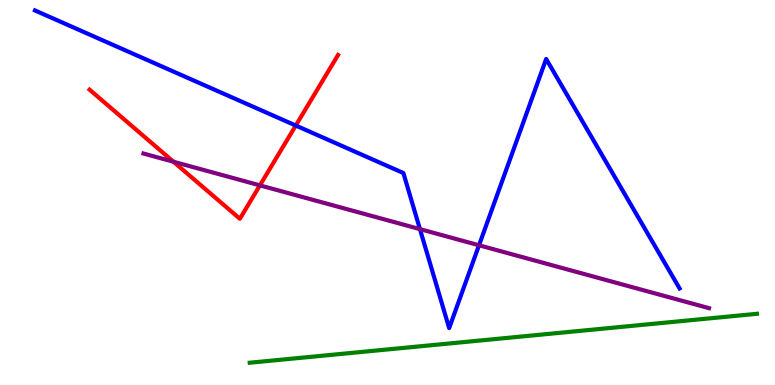[{'lines': ['blue', 'red'], 'intersections': [{'x': 3.82, 'y': 6.74}]}, {'lines': ['green', 'red'], 'intersections': []}, {'lines': ['purple', 'red'], 'intersections': [{'x': 2.24, 'y': 5.8}, {'x': 3.35, 'y': 5.19}]}, {'lines': ['blue', 'green'], 'intersections': []}, {'lines': ['blue', 'purple'], 'intersections': [{'x': 5.42, 'y': 4.05}, {'x': 6.18, 'y': 3.63}]}, {'lines': ['green', 'purple'], 'intersections': []}]